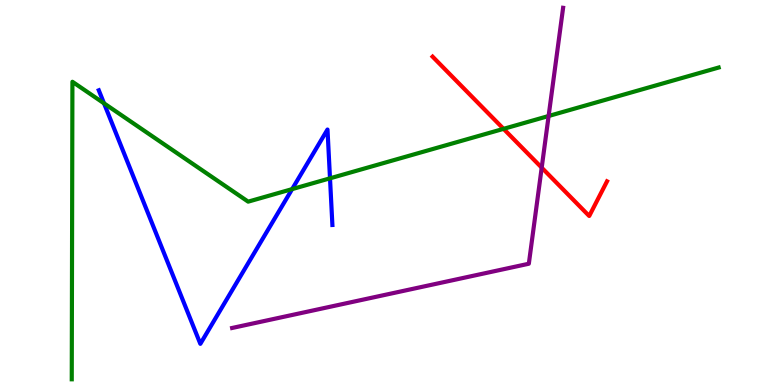[{'lines': ['blue', 'red'], 'intersections': []}, {'lines': ['green', 'red'], 'intersections': [{'x': 6.5, 'y': 6.65}]}, {'lines': ['purple', 'red'], 'intersections': [{'x': 6.99, 'y': 5.65}]}, {'lines': ['blue', 'green'], 'intersections': [{'x': 1.34, 'y': 7.32}, {'x': 3.77, 'y': 5.09}, {'x': 4.26, 'y': 5.37}]}, {'lines': ['blue', 'purple'], 'intersections': []}, {'lines': ['green', 'purple'], 'intersections': [{'x': 7.08, 'y': 6.99}]}]